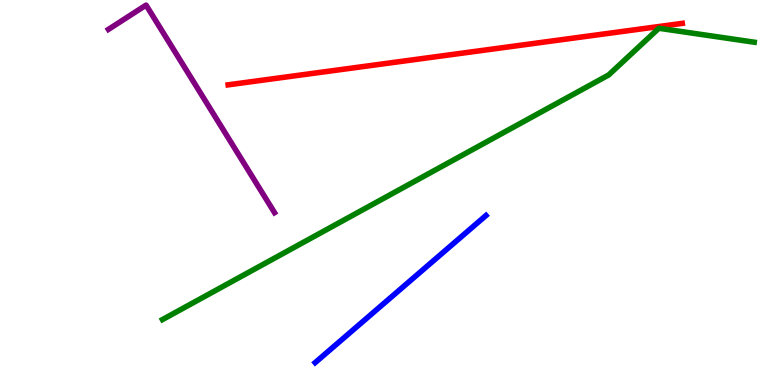[{'lines': ['blue', 'red'], 'intersections': []}, {'lines': ['green', 'red'], 'intersections': []}, {'lines': ['purple', 'red'], 'intersections': []}, {'lines': ['blue', 'green'], 'intersections': []}, {'lines': ['blue', 'purple'], 'intersections': []}, {'lines': ['green', 'purple'], 'intersections': []}]